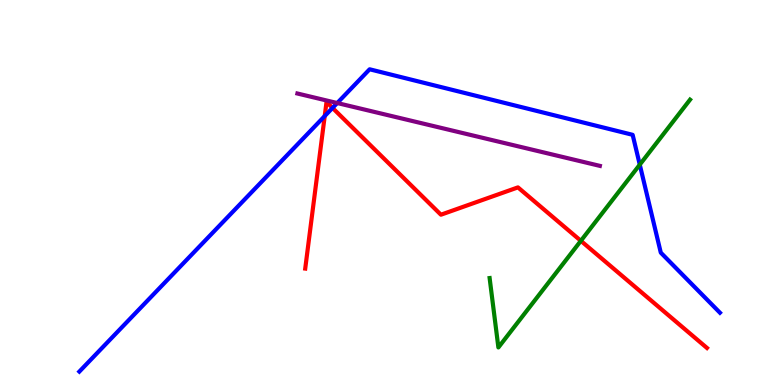[{'lines': ['blue', 'red'], 'intersections': [{'x': 4.19, 'y': 6.99}, {'x': 4.29, 'y': 7.2}]}, {'lines': ['green', 'red'], 'intersections': [{'x': 7.49, 'y': 3.74}]}, {'lines': ['purple', 'red'], 'intersections': []}, {'lines': ['blue', 'green'], 'intersections': [{'x': 8.26, 'y': 5.72}]}, {'lines': ['blue', 'purple'], 'intersections': [{'x': 4.35, 'y': 7.32}]}, {'lines': ['green', 'purple'], 'intersections': []}]